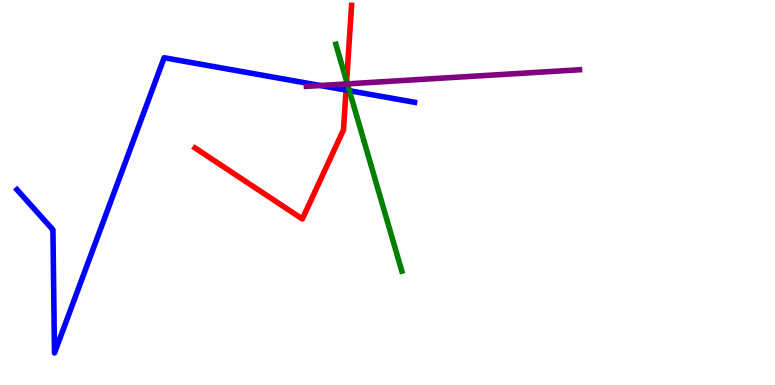[{'lines': ['blue', 'red'], 'intersections': [{'x': 4.47, 'y': 7.66}]}, {'lines': ['green', 'red'], 'intersections': [{'x': 4.47, 'y': 7.89}]}, {'lines': ['purple', 'red'], 'intersections': [{'x': 4.47, 'y': 7.82}]}, {'lines': ['blue', 'green'], 'intersections': [{'x': 4.51, 'y': 7.64}]}, {'lines': ['blue', 'purple'], 'intersections': [{'x': 4.13, 'y': 7.78}]}, {'lines': ['green', 'purple'], 'intersections': [{'x': 4.48, 'y': 7.82}]}]